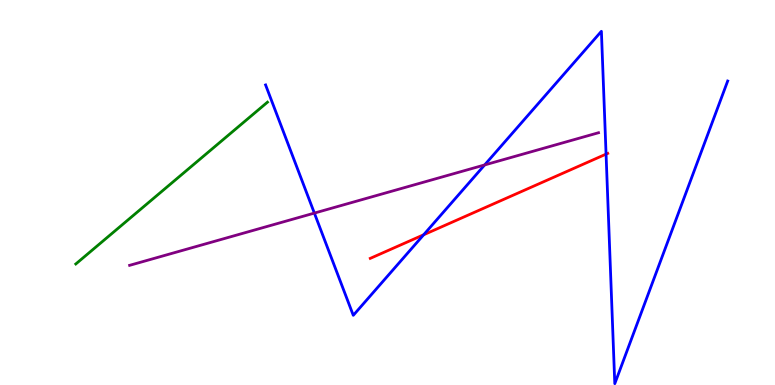[{'lines': ['blue', 'red'], 'intersections': [{'x': 5.47, 'y': 3.9}, {'x': 7.82, 'y': 6.0}]}, {'lines': ['green', 'red'], 'intersections': []}, {'lines': ['purple', 'red'], 'intersections': []}, {'lines': ['blue', 'green'], 'intersections': []}, {'lines': ['blue', 'purple'], 'intersections': [{'x': 4.06, 'y': 4.47}, {'x': 6.25, 'y': 5.72}]}, {'lines': ['green', 'purple'], 'intersections': []}]